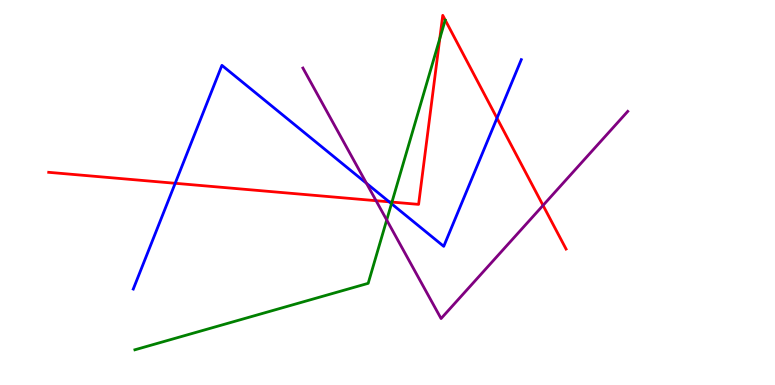[{'lines': ['blue', 'red'], 'intersections': [{'x': 2.26, 'y': 5.24}, {'x': 5.02, 'y': 4.76}, {'x': 6.41, 'y': 6.93}]}, {'lines': ['green', 'red'], 'intersections': [{'x': 5.06, 'y': 4.75}, {'x': 5.67, 'y': 9.0}]}, {'lines': ['purple', 'red'], 'intersections': [{'x': 4.85, 'y': 4.79}, {'x': 7.01, 'y': 4.67}]}, {'lines': ['blue', 'green'], 'intersections': [{'x': 5.05, 'y': 4.71}]}, {'lines': ['blue', 'purple'], 'intersections': [{'x': 4.73, 'y': 5.24}]}, {'lines': ['green', 'purple'], 'intersections': [{'x': 4.99, 'y': 4.29}]}]